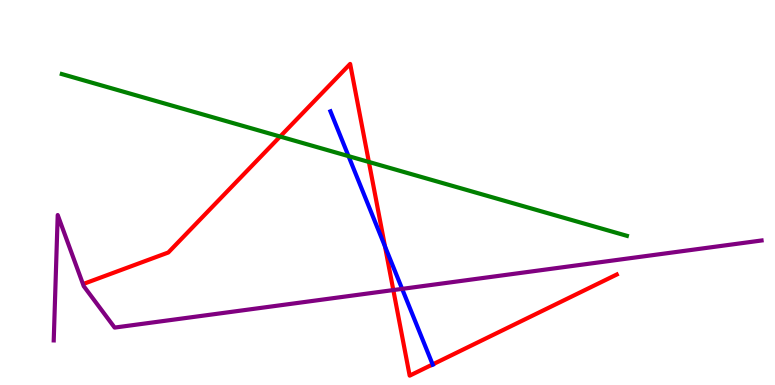[{'lines': ['blue', 'red'], 'intersections': [{'x': 4.97, 'y': 3.6}, {'x': 5.58, 'y': 0.534}]}, {'lines': ['green', 'red'], 'intersections': [{'x': 3.61, 'y': 6.45}, {'x': 4.76, 'y': 5.79}]}, {'lines': ['purple', 'red'], 'intersections': [{'x': 5.08, 'y': 2.47}]}, {'lines': ['blue', 'green'], 'intersections': [{'x': 4.5, 'y': 5.94}]}, {'lines': ['blue', 'purple'], 'intersections': [{'x': 5.19, 'y': 2.5}]}, {'lines': ['green', 'purple'], 'intersections': []}]